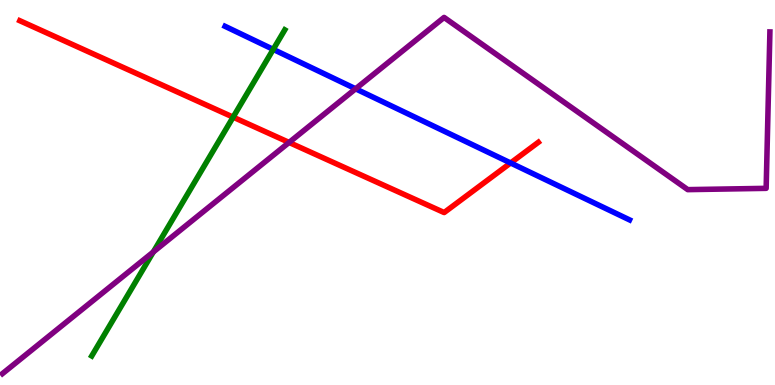[{'lines': ['blue', 'red'], 'intersections': [{'x': 6.59, 'y': 5.77}]}, {'lines': ['green', 'red'], 'intersections': [{'x': 3.01, 'y': 6.96}]}, {'lines': ['purple', 'red'], 'intersections': [{'x': 3.73, 'y': 6.3}]}, {'lines': ['blue', 'green'], 'intersections': [{'x': 3.53, 'y': 8.72}]}, {'lines': ['blue', 'purple'], 'intersections': [{'x': 4.59, 'y': 7.69}]}, {'lines': ['green', 'purple'], 'intersections': [{'x': 1.98, 'y': 3.46}]}]